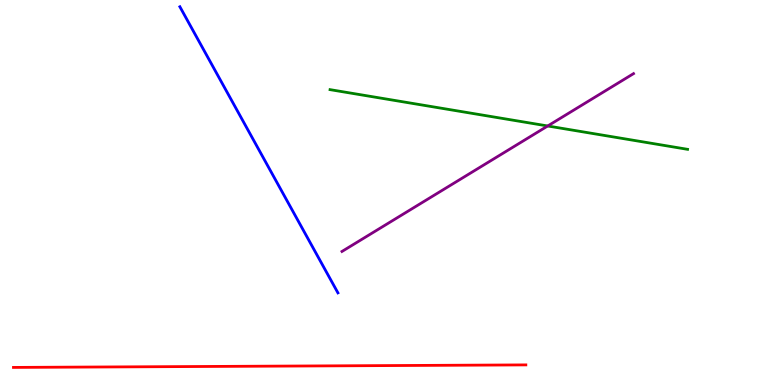[{'lines': ['blue', 'red'], 'intersections': []}, {'lines': ['green', 'red'], 'intersections': []}, {'lines': ['purple', 'red'], 'intersections': []}, {'lines': ['blue', 'green'], 'intersections': []}, {'lines': ['blue', 'purple'], 'intersections': []}, {'lines': ['green', 'purple'], 'intersections': [{'x': 7.07, 'y': 6.73}]}]